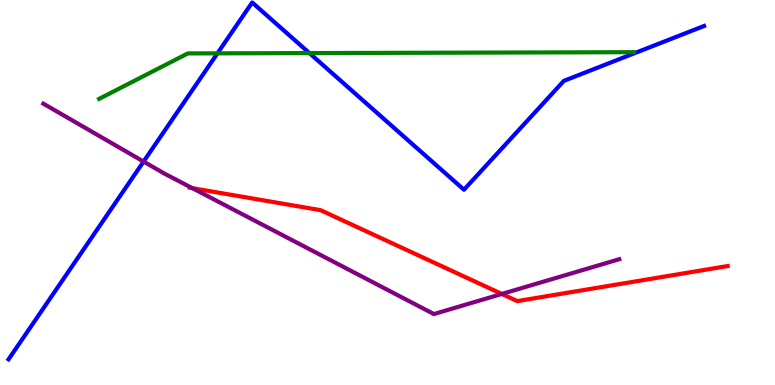[{'lines': ['blue', 'red'], 'intersections': []}, {'lines': ['green', 'red'], 'intersections': []}, {'lines': ['purple', 'red'], 'intersections': [{'x': 2.48, 'y': 5.11}, {'x': 6.47, 'y': 2.36}]}, {'lines': ['blue', 'green'], 'intersections': [{'x': 2.81, 'y': 8.61}, {'x': 3.99, 'y': 8.62}]}, {'lines': ['blue', 'purple'], 'intersections': [{'x': 1.85, 'y': 5.8}]}, {'lines': ['green', 'purple'], 'intersections': []}]